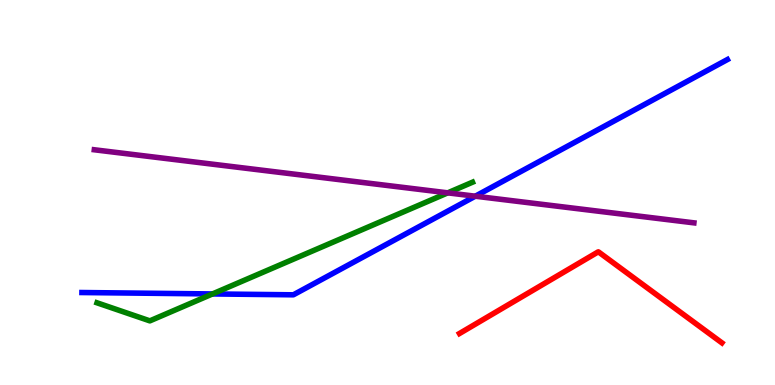[{'lines': ['blue', 'red'], 'intersections': []}, {'lines': ['green', 'red'], 'intersections': []}, {'lines': ['purple', 'red'], 'intersections': []}, {'lines': ['blue', 'green'], 'intersections': [{'x': 2.74, 'y': 2.37}]}, {'lines': ['blue', 'purple'], 'intersections': [{'x': 6.13, 'y': 4.9}]}, {'lines': ['green', 'purple'], 'intersections': [{'x': 5.78, 'y': 4.99}]}]